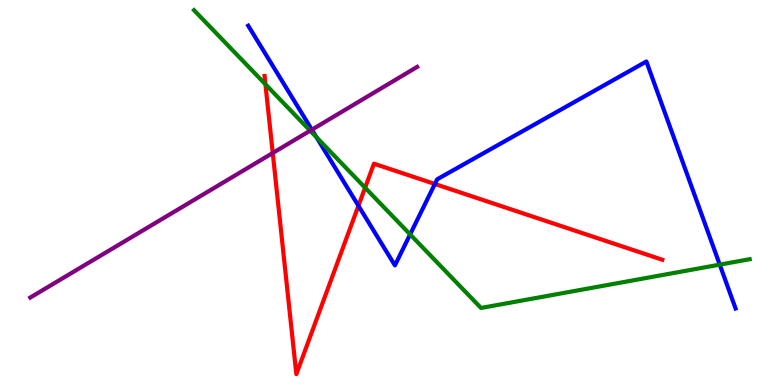[{'lines': ['blue', 'red'], 'intersections': [{'x': 4.62, 'y': 4.66}, {'x': 5.61, 'y': 5.22}]}, {'lines': ['green', 'red'], 'intersections': [{'x': 3.42, 'y': 7.81}, {'x': 4.71, 'y': 5.12}]}, {'lines': ['purple', 'red'], 'intersections': [{'x': 3.52, 'y': 6.03}]}, {'lines': ['blue', 'green'], 'intersections': [{'x': 4.08, 'y': 6.43}, {'x': 5.29, 'y': 3.91}, {'x': 9.29, 'y': 3.13}]}, {'lines': ['blue', 'purple'], 'intersections': [{'x': 4.02, 'y': 6.63}]}, {'lines': ['green', 'purple'], 'intersections': [{'x': 4.0, 'y': 6.61}]}]